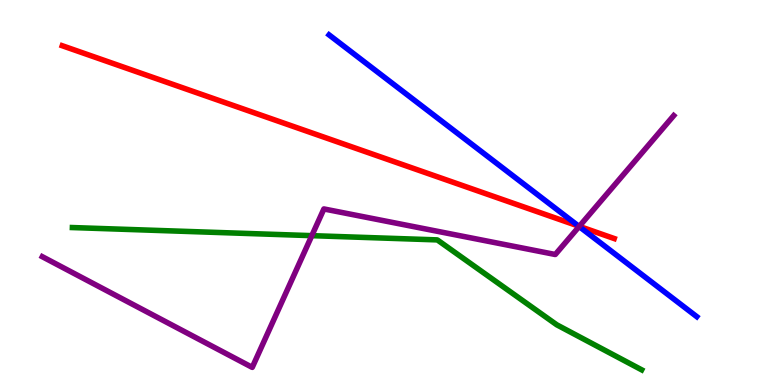[{'lines': ['blue', 'red'], 'intersections': [{'x': 7.47, 'y': 4.13}]}, {'lines': ['green', 'red'], 'intersections': []}, {'lines': ['purple', 'red'], 'intersections': [{'x': 7.47, 'y': 4.12}]}, {'lines': ['blue', 'green'], 'intersections': []}, {'lines': ['blue', 'purple'], 'intersections': [{'x': 7.47, 'y': 4.12}]}, {'lines': ['green', 'purple'], 'intersections': [{'x': 4.02, 'y': 3.88}]}]